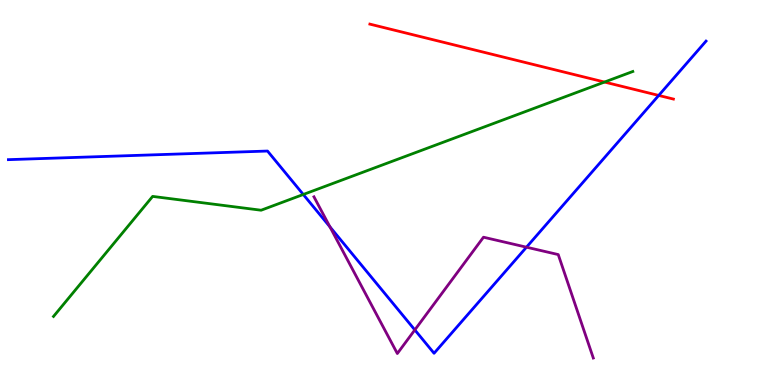[{'lines': ['blue', 'red'], 'intersections': [{'x': 8.5, 'y': 7.52}]}, {'lines': ['green', 'red'], 'intersections': [{'x': 7.8, 'y': 7.87}]}, {'lines': ['purple', 'red'], 'intersections': []}, {'lines': ['blue', 'green'], 'intersections': [{'x': 3.91, 'y': 4.95}]}, {'lines': ['blue', 'purple'], 'intersections': [{'x': 4.26, 'y': 4.11}, {'x': 5.35, 'y': 1.43}, {'x': 6.79, 'y': 3.58}]}, {'lines': ['green', 'purple'], 'intersections': []}]